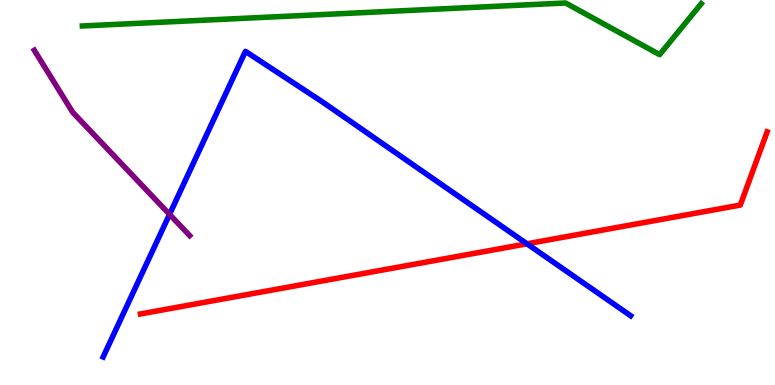[{'lines': ['blue', 'red'], 'intersections': [{'x': 6.8, 'y': 3.67}]}, {'lines': ['green', 'red'], 'intersections': []}, {'lines': ['purple', 'red'], 'intersections': []}, {'lines': ['blue', 'green'], 'intersections': []}, {'lines': ['blue', 'purple'], 'intersections': [{'x': 2.19, 'y': 4.43}]}, {'lines': ['green', 'purple'], 'intersections': []}]